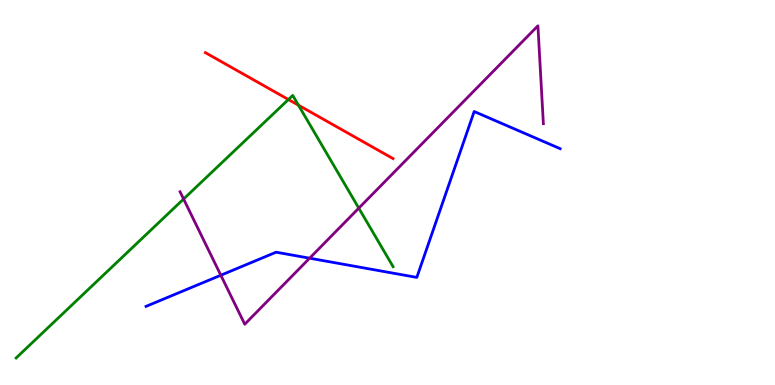[{'lines': ['blue', 'red'], 'intersections': []}, {'lines': ['green', 'red'], 'intersections': [{'x': 3.72, 'y': 7.42}, {'x': 3.85, 'y': 7.27}]}, {'lines': ['purple', 'red'], 'intersections': []}, {'lines': ['blue', 'green'], 'intersections': []}, {'lines': ['blue', 'purple'], 'intersections': [{'x': 2.85, 'y': 2.85}, {'x': 4.0, 'y': 3.29}]}, {'lines': ['green', 'purple'], 'intersections': [{'x': 2.37, 'y': 4.83}, {'x': 4.63, 'y': 4.59}]}]